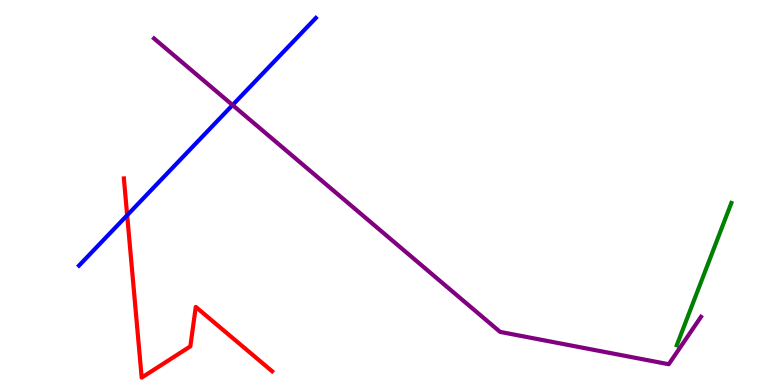[{'lines': ['blue', 'red'], 'intersections': [{'x': 1.64, 'y': 4.41}]}, {'lines': ['green', 'red'], 'intersections': []}, {'lines': ['purple', 'red'], 'intersections': []}, {'lines': ['blue', 'green'], 'intersections': []}, {'lines': ['blue', 'purple'], 'intersections': [{'x': 3.0, 'y': 7.27}]}, {'lines': ['green', 'purple'], 'intersections': []}]